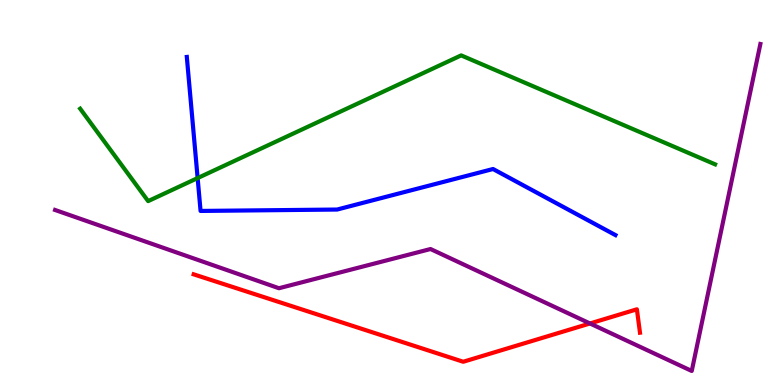[{'lines': ['blue', 'red'], 'intersections': []}, {'lines': ['green', 'red'], 'intersections': []}, {'lines': ['purple', 'red'], 'intersections': [{'x': 7.61, 'y': 1.6}]}, {'lines': ['blue', 'green'], 'intersections': [{'x': 2.55, 'y': 5.37}]}, {'lines': ['blue', 'purple'], 'intersections': []}, {'lines': ['green', 'purple'], 'intersections': []}]